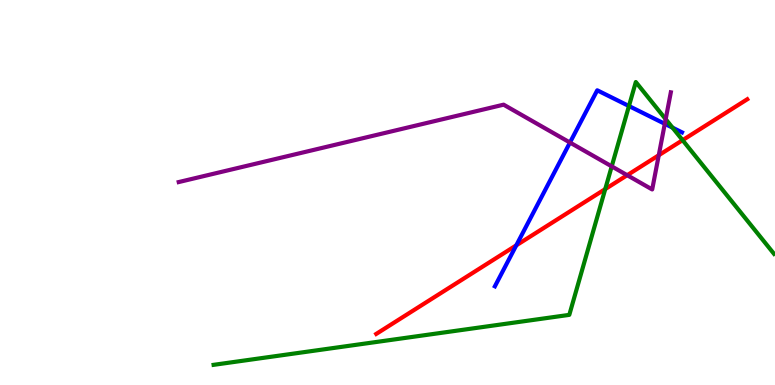[{'lines': ['blue', 'red'], 'intersections': [{'x': 6.66, 'y': 3.63}]}, {'lines': ['green', 'red'], 'intersections': [{'x': 7.81, 'y': 5.09}, {'x': 8.81, 'y': 6.36}]}, {'lines': ['purple', 'red'], 'intersections': [{'x': 8.09, 'y': 5.45}, {'x': 8.5, 'y': 5.97}]}, {'lines': ['blue', 'green'], 'intersections': [{'x': 8.12, 'y': 7.25}, {'x': 8.68, 'y': 6.68}]}, {'lines': ['blue', 'purple'], 'intersections': [{'x': 7.35, 'y': 6.3}, {'x': 8.58, 'y': 6.78}]}, {'lines': ['green', 'purple'], 'intersections': [{'x': 7.89, 'y': 5.68}, {'x': 8.59, 'y': 6.9}]}]